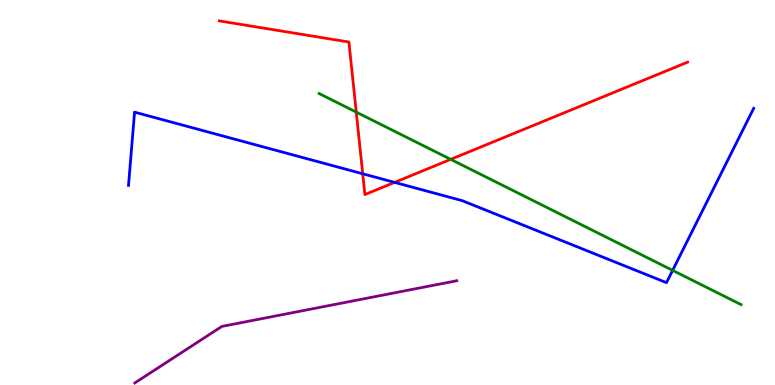[{'lines': ['blue', 'red'], 'intersections': [{'x': 4.68, 'y': 5.49}, {'x': 5.09, 'y': 5.26}]}, {'lines': ['green', 'red'], 'intersections': [{'x': 4.6, 'y': 7.09}, {'x': 5.82, 'y': 5.86}]}, {'lines': ['purple', 'red'], 'intersections': []}, {'lines': ['blue', 'green'], 'intersections': [{'x': 8.68, 'y': 2.98}]}, {'lines': ['blue', 'purple'], 'intersections': []}, {'lines': ['green', 'purple'], 'intersections': []}]